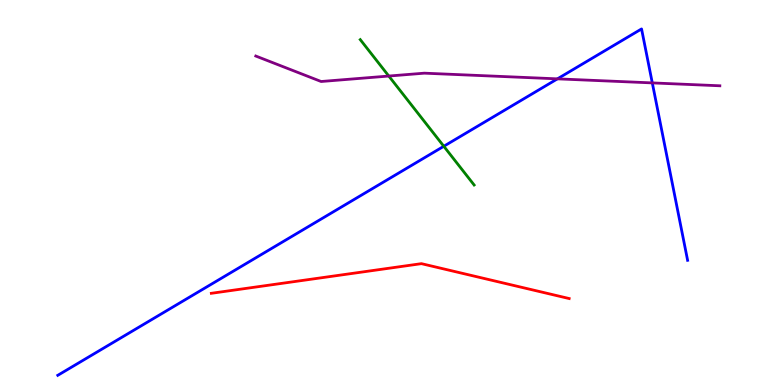[{'lines': ['blue', 'red'], 'intersections': []}, {'lines': ['green', 'red'], 'intersections': []}, {'lines': ['purple', 'red'], 'intersections': []}, {'lines': ['blue', 'green'], 'intersections': [{'x': 5.73, 'y': 6.2}]}, {'lines': ['blue', 'purple'], 'intersections': [{'x': 7.19, 'y': 7.95}, {'x': 8.42, 'y': 7.85}]}, {'lines': ['green', 'purple'], 'intersections': [{'x': 5.02, 'y': 8.02}]}]